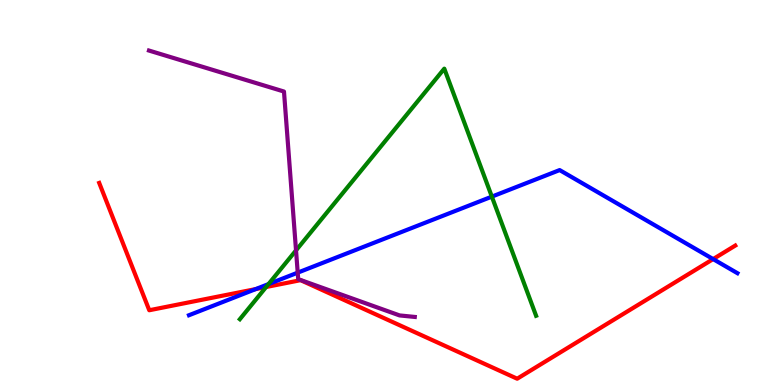[{'lines': ['blue', 'red'], 'intersections': [{'x': 3.3, 'y': 2.49}, {'x': 9.2, 'y': 3.27}]}, {'lines': ['green', 'red'], 'intersections': [{'x': 3.43, 'y': 2.54}]}, {'lines': ['purple', 'red'], 'intersections': []}, {'lines': ['blue', 'green'], 'intersections': [{'x': 3.46, 'y': 2.62}, {'x': 6.35, 'y': 4.89}]}, {'lines': ['blue', 'purple'], 'intersections': [{'x': 3.84, 'y': 2.92}]}, {'lines': ['green', 'purple'], 'intersections': [{'x': 3.82, 'y': 3.5}]}]